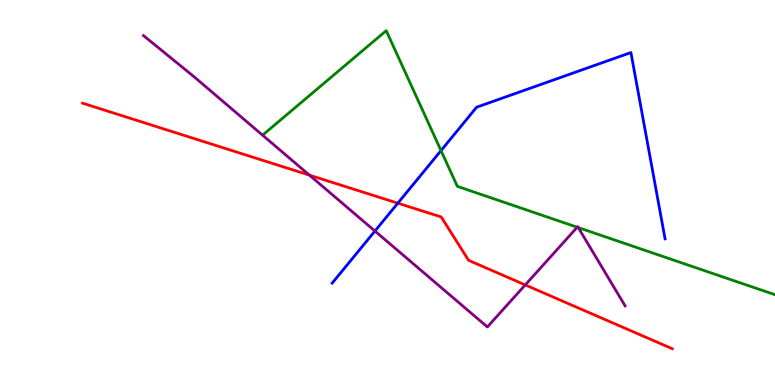[{'lines': ['blue', 'red'], 'intersections': [{'x': 5.13, 'y': 4.72}]}, {'lines': ['green', 'red'], 'intersections': []}, {'lines': ['purple', 'red'], 'intersections': [{'x': 3.99, 'y': 5.45}, {'x': 6.78, 'y': 2.6}]}, {'lines': ['blue', 'green'], 'intersections': [{'x': 5.69, 'y': 6.09}]}, {'lines': ['blue', 'purple'], 'intersections': [{'x': 4.84, 'y': 4.0}]}, {'lines': ['green', 'purple'], 'intersections': [{'x': 7.45, 'y': 4.1}, {'x': 7.46, 'y': 4.09}]}]